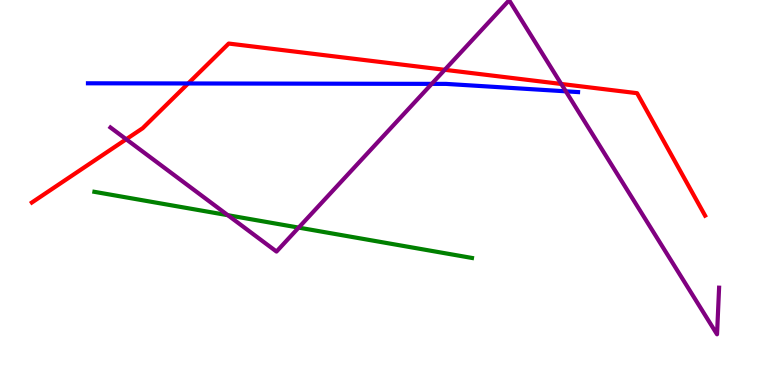[{'lines': ['blue', 'red'], 'intersections': [{'x': 2.43, 'y': 7.83}]}, {'lines': ['green', 'red'], 'intersections': []}, {'lines': ['purple', 'red'], 'intersections': [{'x': 1.63, 'y': 6.38}, {'x': 5.74, 'y': 8.19}, {'x': 7.24, 'y': 7.82}]}, {'lines': ['blue', 'green'], 'intersections': []}, {'lines': ['blue', 'purple'], 'intersections': [{'x': 5.57, 'y': 7.82}, {'x': 7.3, 'y': 7.63}]}, {'lines': ['green', 'purple'], 'intersections': [{'x': 2.94, 'y': 4.41}, {'x': 3.85, 'y': 4.09}]}]